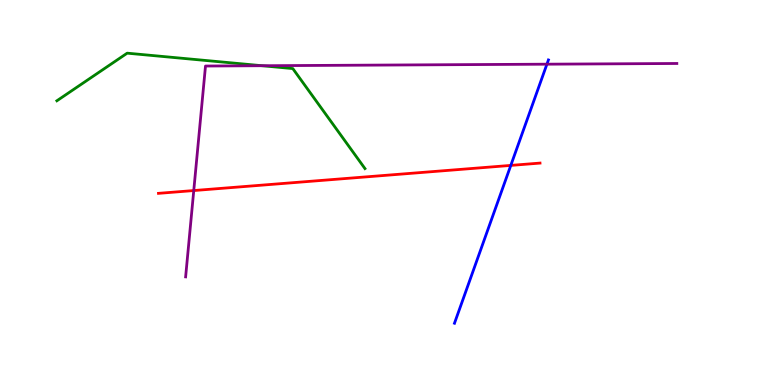[{'lines': ['blue', 'red'], 'intersections': [{'x': 6.59, 'y': 5.7}]}, {'lines': ['green', 'red'], 'intersections': []}, {'lines': ['purple', 'red'], 'intersections': [{'x': 2.5, 'y': 5.05}]}, {'lines': ['blue', 'green'], 'intersections': []}, {'lines': ['blue', 'purple'], 'intersections': [{'x': 7.06, 'y': 8.33}]}, {'lines': ['green', 'purple'], 'intersections': [{'x': 3.38, 'y': 8.29}]}]